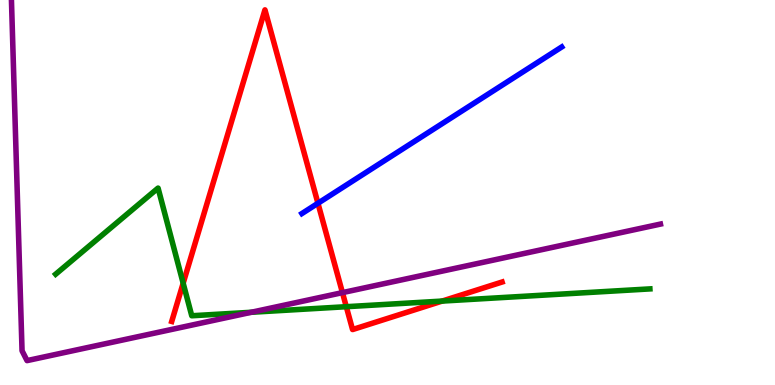[{'lines': ['blue', 'red'], 'intersections': [{'x': 4.1, 'y': 4.72}]}, {'lines': ['green', 'red'], 'intersections': [{'x': 2.36, 'y': 2.64}, {'x': 4.47, 'y': 2.03}, {'x': 5.7, 'y': 2.18}]}, {'lines': ['purple', 'red'], 'intersections': [{'x': 4.42, 'y': 2.4}]}, {'lines': ['blue', 'green'], 'intersections': []}, {'lines': ['blue', 'purple'], 'intersections': []}, {'lines': ['green', 'purple'], 'intersections': [{'x': 3.24, 'y': 1.89}]}]